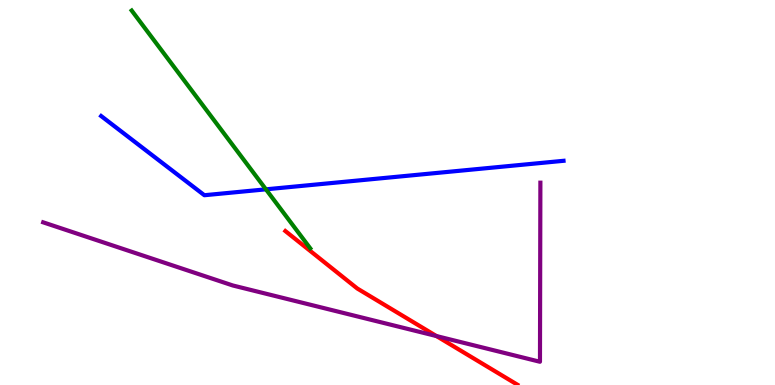[{'lines': ['blue', 'red'], 'intersections': []}, {'lines': ['green', 'red'], 'intersections': []}, {'lines': ['purple', 'red'], 'intersections': [{'x': 5.63, 'y': 1.27}]}, {'lines': ['blue', 'green'], 'intersections': [{'x': 3.43, 'y': 5.08}]}, {'lines': ['blue', 'purple'], 'intersections': []}, {'lines': ['green', 'purple'], 'intersections': []}]